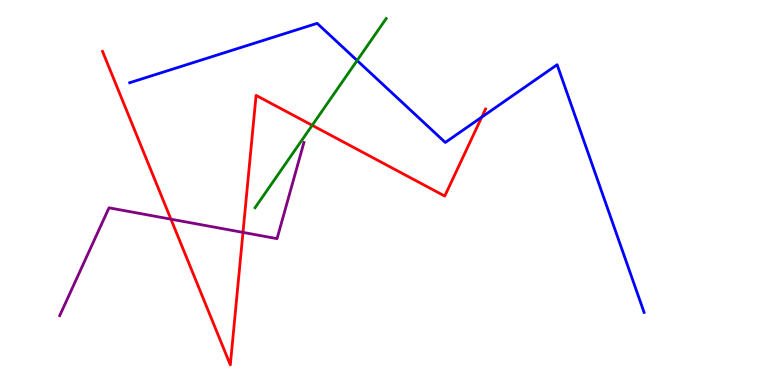[{'lines': ['blue', 'red'], 'intersections': [{'x': 6.22, 'y': 6.96}]}, {'lines': ['green', 'red'], 'intersections': [{'x': 4.03, 'y': 6.75}]}, {'lines': ['purple', 'red'], 'intersections': [{'x': 2.21, 'y': 4.31}, {'x': 3.14, 'y': 3.96}]}, {'lines': ['blue', 'green'], 'intersections': [{'x': 4.61, 'y': 8.43}]}, {'lines': ['blue', 'purple'], 'intersections': []}, {'lines': ['green', 'purple'], 'intersections': []}]